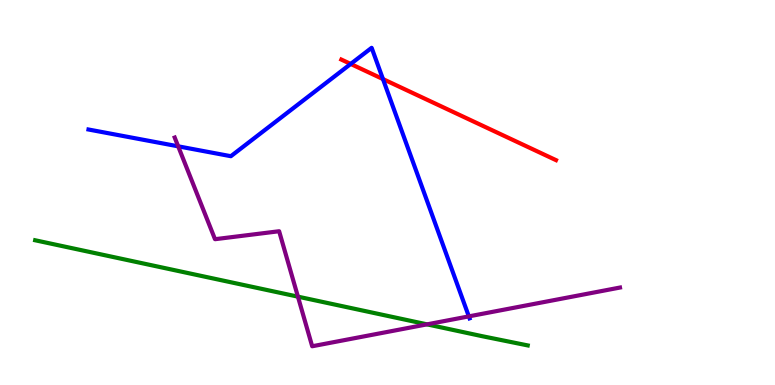[{'lines': ['blue', 'red'], 'intersections': [{'x': 4.52, 'y': 8.34}, {'x': 4.94, 'y': 7.95}]}, {'lines': ['green', 'red'], 'intersections': []}, {'lines': ['purple', 'red'], 'intersections': []}, {'lines': ['blue', 'green'], 'intersections': []}, {'lines': ['blue', 'purple'], 'intersections': [{'x': 2.3, 'y': 6.2}, {'x': 6.05, 'y': 1.78}]}, {'lines': ['green', 'purple'], 'intersections': [{'x': 3.84, 'y': 2.29}, {'x': 5.51, 'y': 1.58}]}]